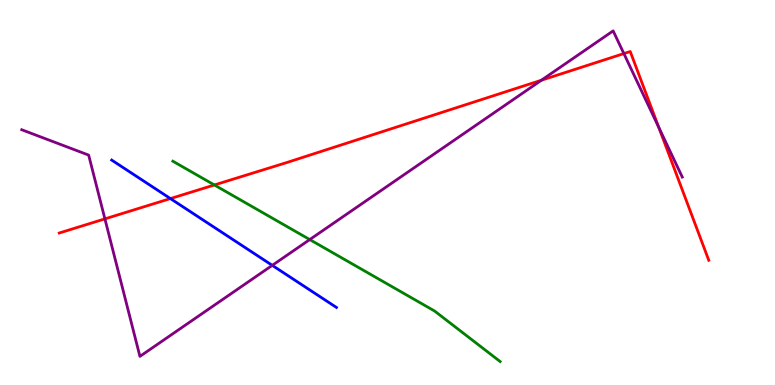[{'lines': ['blue', 'red'], 'intersections': [{'x': 2.2, 'y': 4.84}]}, {'lines': ['green', 'red'], 'intersections': [{'x': 2.77, 'y': 5.2}]}, {'lines': ['purple', 'red'], 'intersections': [{'x': 1.35, 'y': 4.32}, {'x': 6.99, 'y': 7.92}, {'x': 8.05, 'y': 8.61}, {'x': 8.5, 'y': 6.69}]}, {'lines': ['blue', 'green'], 'intersections': []}, {'lines': ['blue', 'purple'], 'intersections': [{'x': 3.51, 'y': 3.11}]}, {'lines': ['green', 'purple'], 'intersections': [{'x': 4.0, 'y': 3.78}]}]